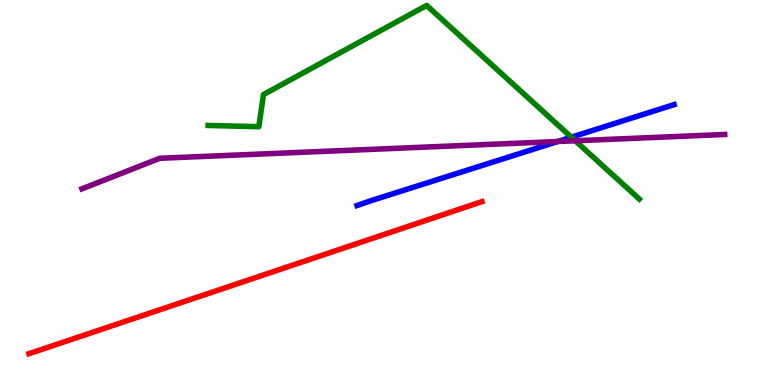[{'lines': ['blue', 'red'], 'intersections': []}, {'lines': ['green', 'red'], 'intersections': []}, {'lines': ['purple', 'red'], 'intersections': []}, {'lines': ['blue', 'green'], 'intersections': [{'x': 7.37, 'y': 6.44}]}, {'lines': ['blue', 'purple'], 'intersections': [{'x': 7.2, 'y': 6.32}]}, {'lines': ['green', 'purple'], 'intersections': [{'x': 7.42, 'y': 6.34}]}]